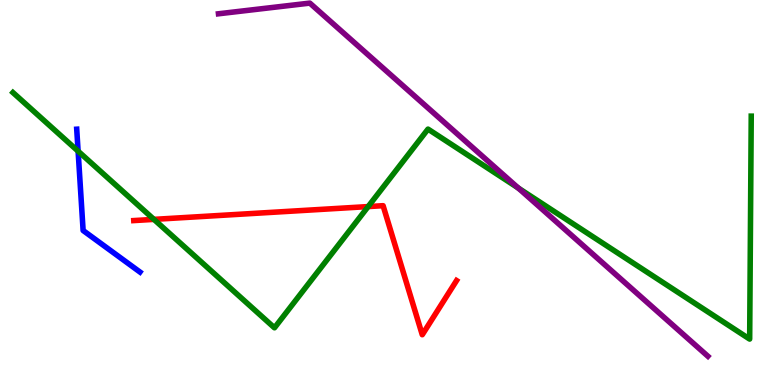[{'lines': ['blue', 'red'], 'intersections': []}, {'lines': ['green', 'red'], 'intersections': [{'x': 1.99, 'y': 4.3}, {'x': 4.75, 'y': 4.63}]}, {'lines': ['purple', 'red'], 'intersections': []}, {'lines': ['blue', 'green'], 'intersections': [{'x': 1.01, 'y': 6.07}]}, {'lines': ['blue', 'purple'], 'intersections': []}, {'lines': ['green', 'purple'], 'intersections': [{'x': 6.69, 'y': 5.12}]}]